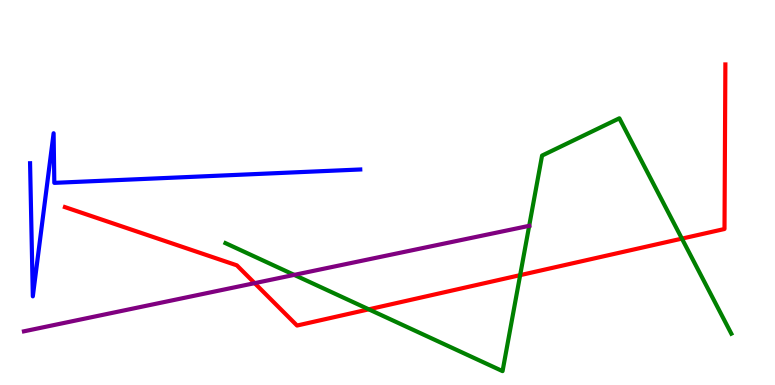[{'lines': ['blue', 'red'], 'intersections': []}, {'lines': ['green', 'red'], 'intersections': [{'x': 4.76, 'y': 1.97}, {'x': 6.71, 'y': 2.85}, {'x': 8.8, 'y': 3.8}]}, {'lines': ['purple', 'red'], 'intersections': [{'x': 3.29, 'y': 2.65}]}, {'lines': ['blue', 'green'], 'intersections': []}, {'lines': ['blue', 'purple'], 'intersections': []}, {'lines': ['green', 'purple'], 'intersections': [{'x': 3.8, 'y': 2.86}, {'x': 6.83, 'y': 4.13}]}]